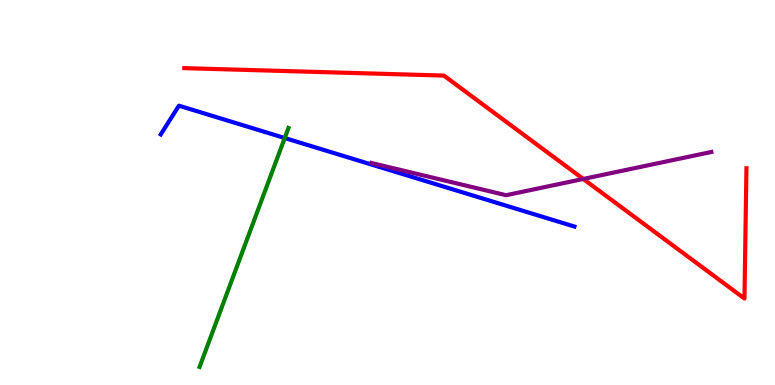[{'lines': ['blue', 'red'], 'intersections': []}, {'lines': ['green', 'red'], 'intersections': []}, {'lines': ['purple', 'red'], 'intersections': [{'x': 7.53, 'y': 5.35}]}, {'lines': ['blue', 'green'], 'intersections': [{'x': 3.67, 'y': 6.42}]}, {'lines': ['blue', 'purple'], 'intersections': []}, {'lines': ['green', 'purple'], 'intersections': []}]